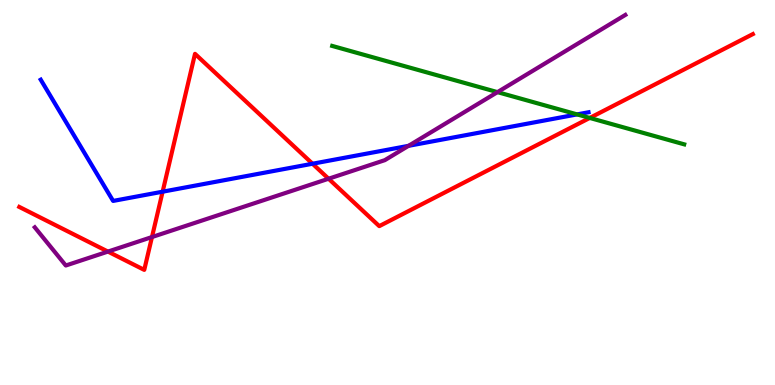[{'lines': ['blue', 'red'], 'intersections': [{'x': 2.1, 'y': 5.02}, {'x': 4.03, 'y': 5.75}]}, {'lines': ['green', 'red'], 'intersections': [{'x': 7.61, 'y': 6.94}]}, {'lines': ['purple', 'red'], 'intersections': [{'x': 1.39, 'y': 3.47}, {'x': 1.96, 'y': 3.84}, {'x': 4.24, 'y': 5.36}]}, {'lines': ['blue', 'green'], 'intersections': [{'x': 7.45, 'y': 7.03}]}, {'lines': ['blue', 'purple'], 'intersections': [{'x': 5.27, 'y': 6.21}]}, {'lines': ['green', 'purple'], 'intersections': [{'x': 6.42, 'y': 7.61}]}]